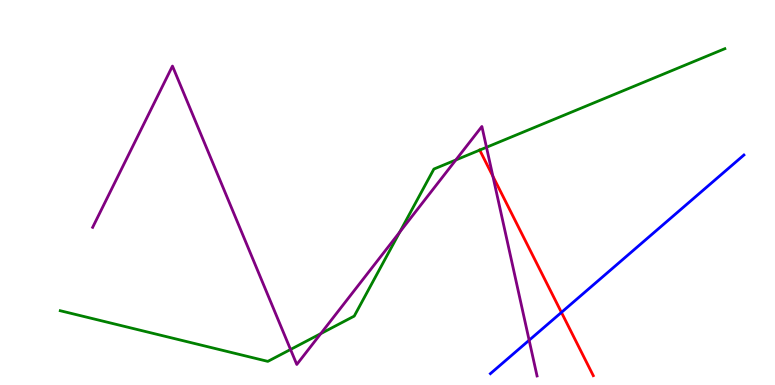[{'lines': ['blue', 'red'], 'intersections': [{'x': 7.24, 'y': 1.89}]}, {'lines': ['green', 'red'], 'intersections': [{'x': 6.19, 'y': 6.1}]}, {'lines': ['purple', 'red'], 'intersections': [{'x': 6.36, 'y': 5.42}]}, {'lines': ['blue', 'green'], 'intersections': []}, {'lines': ['blue', 'purple'], 'intersections': [{'x': 6.83, 'y': 1.16}]}, {'lines': ['green', 'purple'], 'intersections': [{'x': 3.75, 'y': 0.923}, {'x': 4.14, 'y': 1.33}, {'x': 5.16, 'y': 3.97}, {'x': 5.88, 'y': 5.85}, {'x': 6.28, 'y': 6.17}]}]